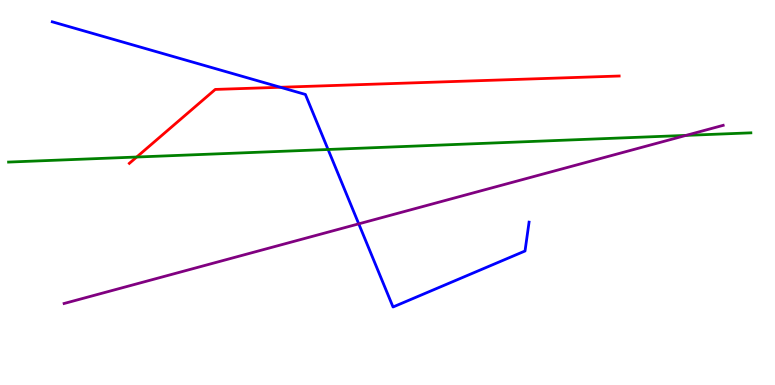[{'lines': ['blue', 'red'], 'intersections': [{'x': 3.62, 'y': 7.73}]}, {'lines': ['green', 'red'], 'intersections': [{'x': 1.76, 'y': 5.92}]}, {'lines': ['purple', 'red'], 'intersections': []}, {'lines': ['blue', 'green'], 'intersections': [{'x': 4.23, 'y': 6.12}]}, {'lines': ['blue', 'purple'], 'intersections': [{'x': 4.63, 'y': 4.19}]}, {'lines': ['green', 'purple'], 'intersections': [{'x': 8.85, 'y': 6.48}]}]